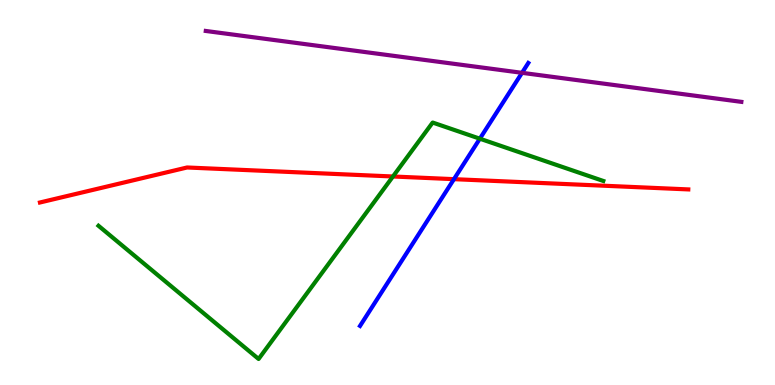[{'lines': ['blue', 'red'], 'intersections': [{'x': 5.86, 'y': 5.35}]}, {'lines': ['green', 'red'], 'intersections': [{'x': 5.07, 'y': 5.42}]}, {'lines': ['purple', 'red'], 'intersections': []}, {'lines': ['blue', 'green'], 'intersections': [{'x': 6.19, 'y': 6.4}]}, {'lines': ['blue', 'purple'], 'intersections': [{'x': 6.74, 'y': 8.11}]}, {'lines': ['green', 'purple'], 'intersections': []}]